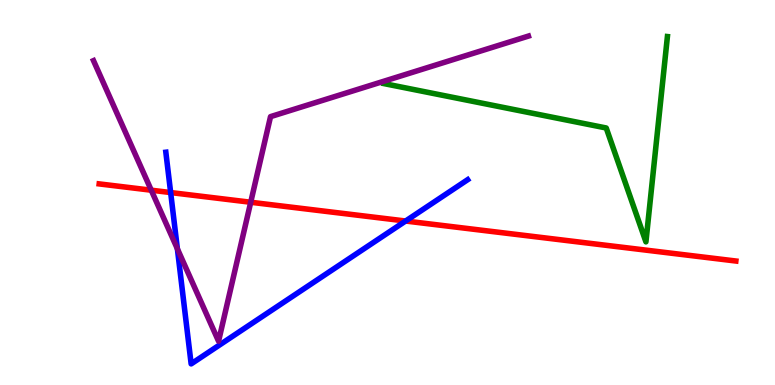[{'lines': ['blue', 'red'], 'intersections': [{'x': 2.2, 'y': 5.0}, {'x': 5.23, 'y': 4.26}]}, {'lines': ['green', 'red'], 'intersections': []}, {'lines': ['purple', 'red'], 'intersections': [{'x': 1.95, 'y': 5.06}, {'x': 3.24, 'y': 4.75}]}, {'lines': ['blue', 'green'], 'intersections': []}, {'lines': ['blue', 'purple'], 'intersections': [{'x': 2.29, 'y': 3.54}]}, {'lines': ['green', 'purple'], 'intersections': []}]